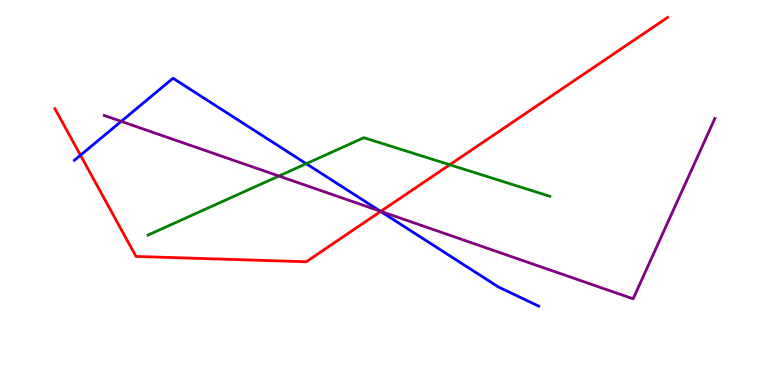[{'lines': ['blue', 'red'], 'intersections': [{'x': 1.04, 'y': 5.97}, {'x': 4.91, 'y': 4.51}]}, {'lines': ['green', 'red'], 'intersections': [{'x': 5.8, 'y': 5.72}]}, {'lines': ['purple', 'red'], 'intersections': [{'x': 4.91, 'y': 4.51}]}, {'lines': ['blue', 'green'], 'intersections': [{'x': 3.95, 'y': 5.75}]}, {'lines': ['blue', 'purple'], 'intersections': [{'x': 1.56, 'y': 6.85}, {'x': 4.91, 'y': 4.52}]}, {'lines': ['green', 'purple'], 'intersections': [{'x': 3.6, 'y': 5.43}]}]